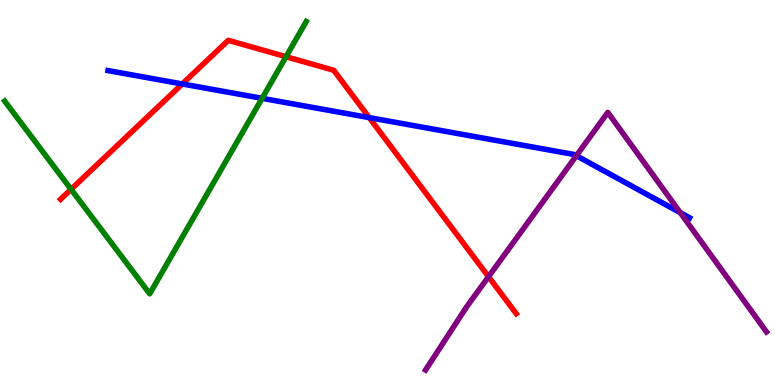[{'lines': ['blue', 'red'], 'intersections': [{'x': 2.35, 'y': 7.82}, {'x': 4.76, 'y': 6.95}]}, {'lines': ['green', 'red'], 'intersections': [{'x': 0.917, 'y': 5.08}, {'x': 3.69, 'y': 8.53}]}, {'lines': ['purple', 'red'], 'intersections': [{'x': 6.3, 'y': 2.81}]}, {'lines': ['blue', 'green'], 'intersections': [{'x': 3.38, 'y': 7.45}]}, {'lines': ['blue', 'purple'], 'intersections': [{'x': 7.44, 'y': 5.96}, {'x': 8.78, 'y': 4.48}]}, {'lines': ['green', 'purple'], 'intersections': []}]